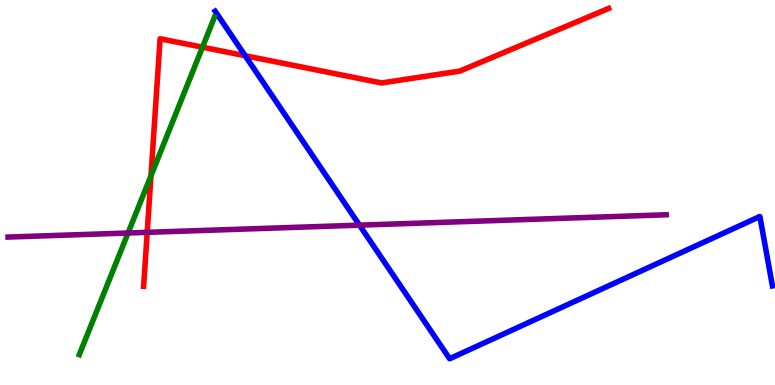[{'lines': ['blue', 'red'], 'intersections': [{'x': 3.16, 'y': 8.55}]}, {'lines': ['green', 'red'], 'intersections': [{'x': 1.95, 'y': 5.44}, {'x': 2.61, 'y': 8.77}]}, {'lines': ['purple', 'red'], 'intersections': [{'x': 1.9, 'y': 3.96}]}, {'lines': ['blue', 'green'], 'intersections': []}, {'lines': ['blue', 'purple'], 'intersections': [{'x': 4.64, 'y': 4.15}]}, {'lines': ['green', 'purple'], 'intersections': [{'x': 1.65, 'y': 3.95}]}]